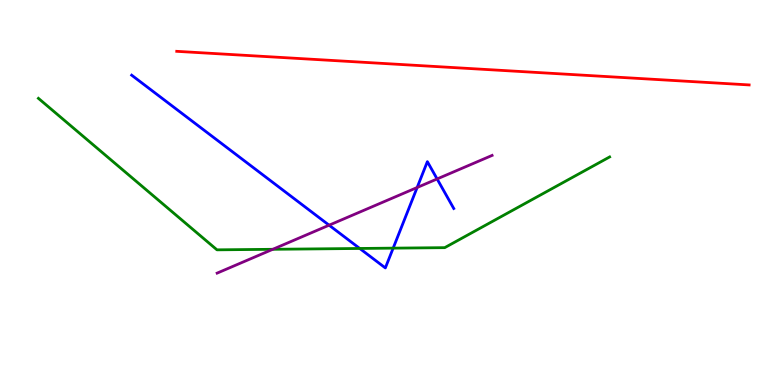[{'lines': ['blue', 'red'], 'intersections': []}, {'lines': ['green', 'red'], 'intersections': []}, {'lines': ['purple', 'red'], 'intersections': []}, {'lines': ['blue', 'green'], 'intersections': [{'x': 4.64, 'y': 3.55}, {'x': 5.07, 'y': 3.55}]}, {'lines': ['blue', 'purple'], 'intersections': [{'x': 4.25, 'y': 4.15}, {'x': 5.38, 'y': 5.13}, {'x': 5.64, 'y': 5.35}]}, {'lines': ['green', 'purple'], 'intersections': [{'x': 3.52, 'y': 3.52}]}]